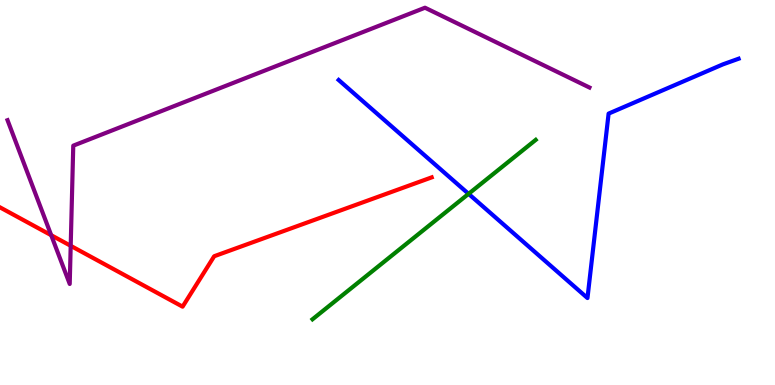[{'lines': ['blue', 'red'], 'intersections': []}, {'lines': ['green', 'red'], 'intersections': []}, {'lines': ['purple', 'red'], 'intersections': [{'x': 0.661, 'y': 3.89}, {'x': 0.912, 'y': 3.62}]}, {'lines': ['blue', 'green'], 'intersections': [{'x': 6.05, 'y': 4.96}]}, {'lines': ['blue', 'purple'], 'intersections': []}, {'lines': ['green', 'purple'], 'intersections': []}]